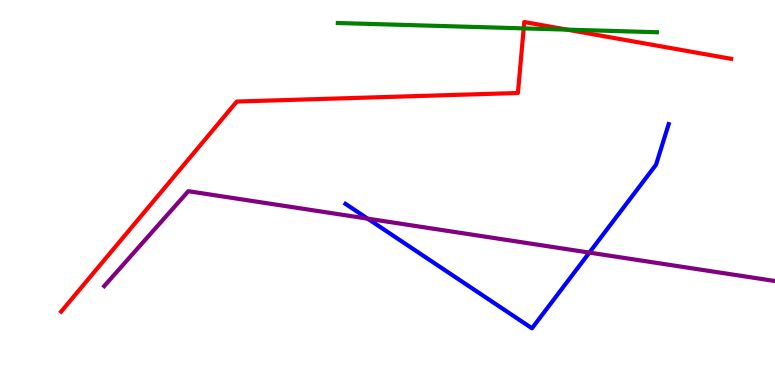[{'lines': ['blue', 'red'], 'intersections': []}, {'lines': ['green', 'red'], 'intersections': [{'x': 6.76, 'y': 9.26}, {'x': 7.32, 'y': 9.23}]}, {'lines': ['purple', 'red'], 'intersections': []}, {'lines': ['blue', 'green'], 'intersections': []}, {'lines': ['blue', 'purple'], 'intersections': [{'x': 4.74, 'y': 4.32}, {'x': 7.6, 'y': 3.44}]}, {'lines': ['green', 'purple'], 'intersections': []}]